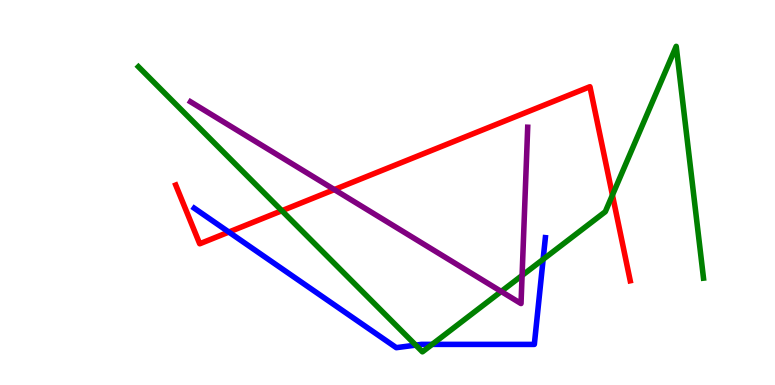[{'lines': ['blue', 'red'], 'intersections': [{'x': 2.95, 'y': 3.97}]}, {'lines': ['green', 'red'], 'intersections': [{'x': 3.64, 'y': 4.53}, {'x': 7.9, 'y': 4.93}]}, {'lines': ['purple', 'red'], 'intersections': [{'x': 4.31, 'y': 5.08}]}, {'lines': ['blue', 'green'], 'intersections': [{'x': 5.36, 'y': 1.04}, {'x': 5.58, 'y': 1.06}, {'x': 7.01, 'y': 3.26}]}, {'lines': ['blue', 'purple'], 'intersections': []}, {'lines': ['green', 'purple'], 'intersections': [{'x': 6.47, 'y': 2.43}, {'x': 6.74, 'y': 2.85}]}]